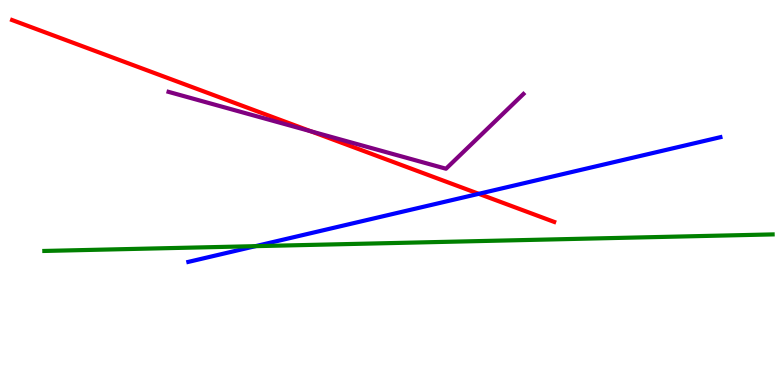[{'lines': ['blue', 'red'], 'intersections': [{'x': 6.18, 'y': 4.97}]}, {'lines': ['green', 'red'], 'intersections': []}, {'lines': ['purple', 'red'], 'intersections': [{'x': 4.01, 'y': 6.59}]}, {'lines': ['blue', 'green'], 'intersections': [{'x': 3.3, 'y': 3.61}]}, {'lines': ['blue', 'purple'], 'intersections': []}, {'lines': ['green', 'purple'], 'intersections': []}]